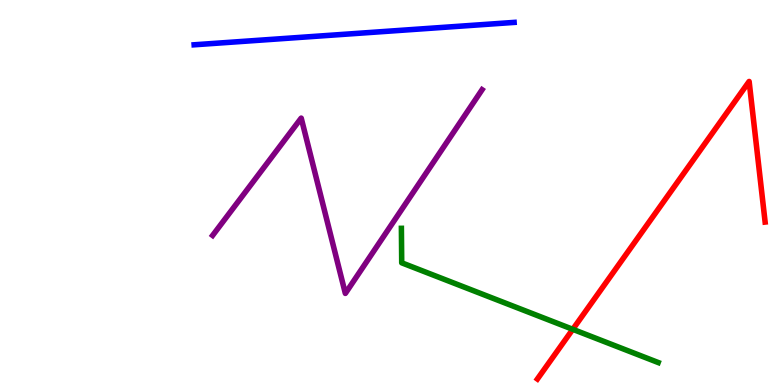[{'lines': ['blue', 'red'], 'intersections': []}, {'lines': ['green', 'red'], 'intersections': [{'x': 7.39, 'y': 1.45}]}, {'lines': ['purple', 'red'], 'intersections': []}, {'lines': ['blue', 'green'], 'intersections': []}, {'lines': ['blue', 'purple'], 'intersections': []}, {'lines': ['green', 'purple'], 'intersections': []}]